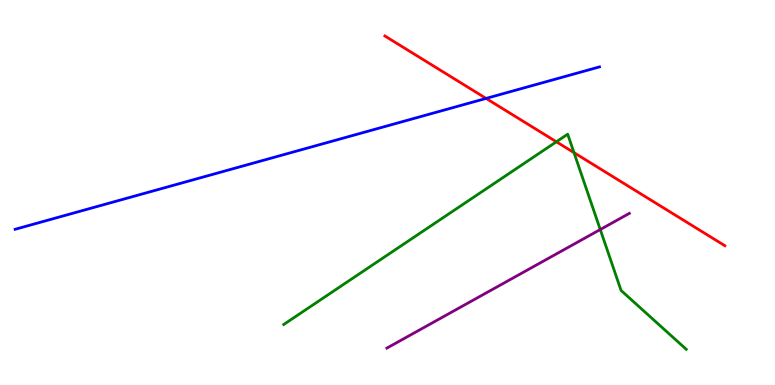[{'lines': ['blue', 'red'], 'intersections': [{'x': 6.27, 'y': 7.44}]}, {'lines': ['green', 'red'], 'intersections': [{'x': 7.18, 'y': 6.32}, {'x': 7.41, 'y': 6.04}]}, {'lines': ['purple', 'red'], 'intersections': []}, {'lines': ['blue', 'green'], 'intersections': []}, {'lines': ['blue', 'purple'], 'intersections': []}, {'lines': ['green', 'purple'], 'intersections': [{'x': 7.75, 'y': 4.04}]}]